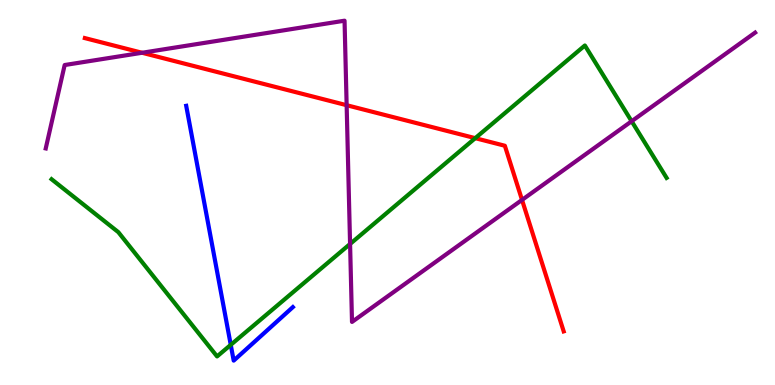[{'lines': ['blue', 'red'], 'intersections': []}, {'lines': ['green', 'red'], 'intersections': [{'x': 6.13, 'y': 6.41}]}, {'lines': ['purple', 'red'], 'intersections': [{'x': 1.83, 'y': 8.63}, {'x': 4.47, 'y': 7.27}, {'x': 6.74, 'y': 4.81}]}, {'lines': ['blue', 'green'], 'intersections': [{'x': 2.98, 'y': 1.04}]}, {'lines': ['blue', 'purple'], 'intersections': []}, {'lines': ['green', 'purple'], 'intersections': [{'x': 4.52, 'y': 3.66}, {'x': 8.15, 'y': 6.85}]}]